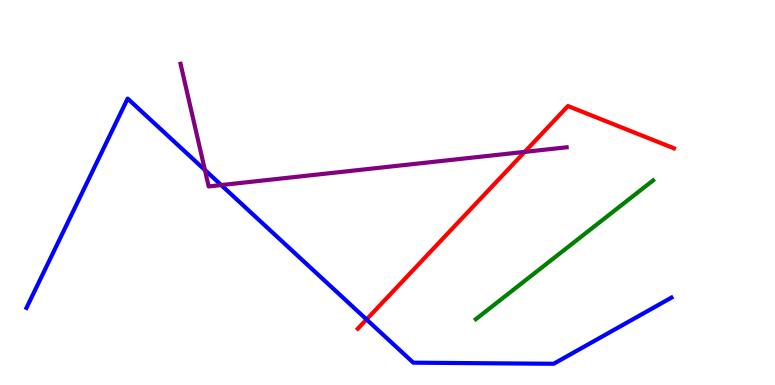[{'lines': ['blue', 'red'], 'intersections': [{'x': 4.73, 'y': 1.7}]}, {'lines': ['green', 'red'], 'intersections': []}, {'lines': ['purple', 'red'], 'intersections': [{'x': 6.77, 'y': 6.05}]}, {'lines': ['blue', 'green'], 'intersections': []}, {'lines': ['blue', 'purple'], 'intersections': [{'x': 2.64, 'y': 5.58}, {'x': 2.85, 'y': 5.19}]}, {'lines': ['green', 'purple'], 'intersections': []}]